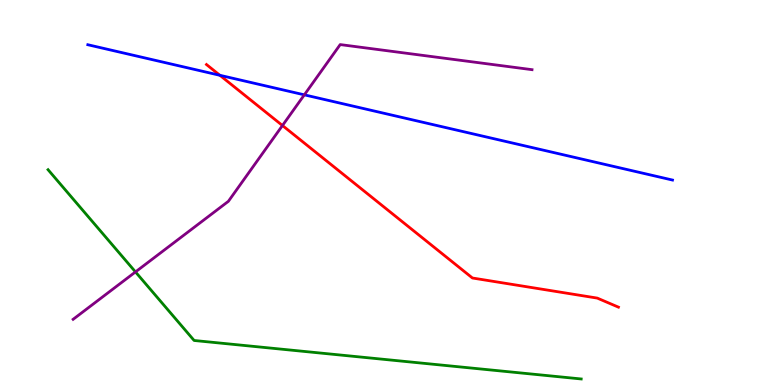[{'lines': ['blue', 'red'], 'intersections': [{'x': 2.84, 'y': 8.04}]}, {'lines': ['green', 'red'], 'intersections': []}, {'lines': ['purple', 'red'], 'intersections': [{'x': 3.64, 'y': 6.74}]}, {'lines': ['blue', 'green'], 'intersections': []}, {'lines': ['blue', 'purple'], 'intersections': [{'x': 3.93, 'y': 7.54}]}, {'lines': ['green', 'purple'], 'intersections': [{'x': 1.75, 'y': 2.94}]}]